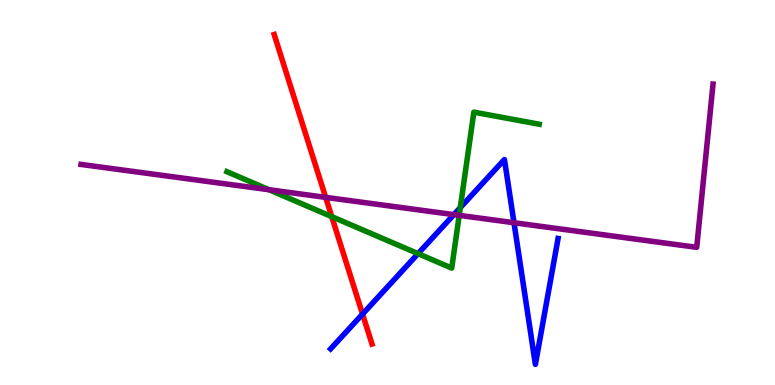[{'lines': ['blue', 'red'], 'intersections': [{'x': 4.68, 'y': 1.84}]}, {'lines': ['green', 'red'], 'intersections': [{'x': 4.28, 'y': 4.37}]}, {'lines': ['purple', 'red'], 'intersections': [{'x': 4.2, 'y': 4.87}]}, {'lines': ['blue', 'green'], 'intersections': [{'x': 5.39, 'y': 3.41}, {'x': 5.94, 'y': 4.61}]}, {'lines': ['blue', 'purple'], 'intersections': [{'x': 5.86, 'y': 4.43}, {'x': 6.63, 'y': 4.21}]}, {'lines': ['green', 'purple'], 'intersections': [{'x': 3.47, 'y': 5.07}, {'x': 5.93, 'y': 4.41}]}]